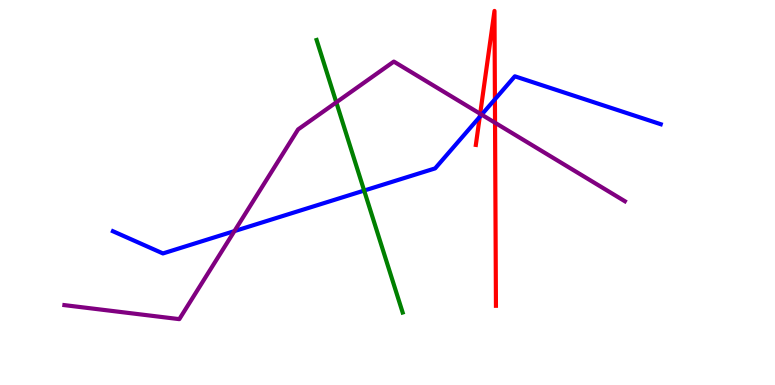[{'lines': ['blue', 'red'], 'intersections': [{'x': 6.19, 'y': 6.96}, {'x': 6.39, 'y': 7.42}]}, {'lines': ['green', 'red'], 'intersections': []}, {'lines': ['purple', 'red'], 'intersections': [{'x': 6.2, 'y': 7.04}, {'x': 6.39, 'y': 6.81}]}, {'lines': ['blue', 'green'], 'intersections': [{'x': 4.7, 'y': 5.05}]}, {'lines': ['blue', 'purple'], 'intersections': [{'x': 3.02, 'y': 4.0}, {'x': 6.21, 'y': 7.02}]}, {'lines': ['green', 'purple'], 'intersections': [{'x': 4.34, 'y': 7.34}]}]